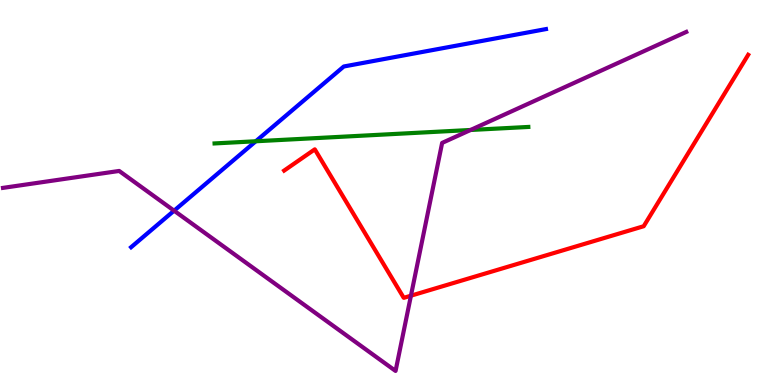[{'lines': ['blue', 'red'], 'intersections': []}, {'lines': ['green', 'red'], 'intersections': []}, {'lines': ['purple', 'red'], 'intersections': [{'x': 5.3, 'y': 2.32}]}, {'lines': ['blue', 'green'], 'intersections': [{'x': 3.3, 'y': 6.33}]}, {'lines': ['blue', 'purple'], 'intersections': [{'x': 2.25, 'y': 4.53}]}, {'lines': ['green', 'purple'], 'intersections': [{'x': 6.07, 'y': 6.62}]}]